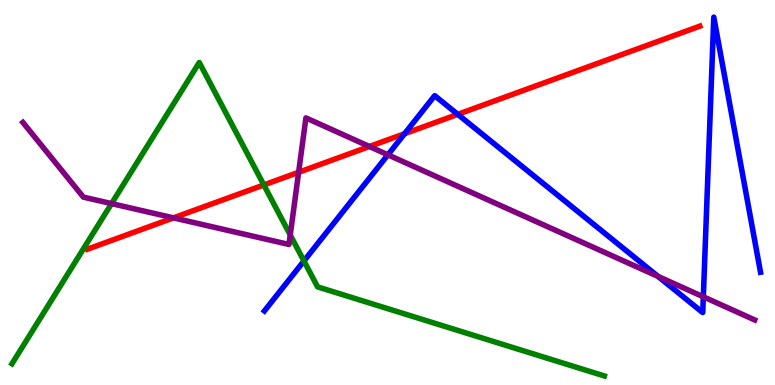[{'lines': ['blue', 'red'], 'intersections': [{'x': 5.22, 'y': 6.53}, {'x': 5.91, 'y': 7.03}]}, {'lines': ['green', 'red'], 'intersections': [{'x': 3.4, 'y': 5.2}]}, {'lines': ['purple', 'red'], 'intersections': [{'x': 2.24, 'y': 4.34}, {'x': 3.85, 'y': 5.53}, {'x': 4.77, 'y': 6.19}]}, {'lines': ['blue', 'green'], 'intersections': [{'x': 3.92, 'y': 3.22}]}, {'lines': ['blue', 'purple'], 'intersections': [{'x': 5.01, 'y': 5.98}, {'x': 8.49, 'y': 2.82}, {'x': 9.08, 'y': 2.29}]}, {'lines': ['green', 'purple'], 'intersections': [{'x': 1.44, 'y': 4.71}, {'x': 3.75, 'y': 3.9}]}]